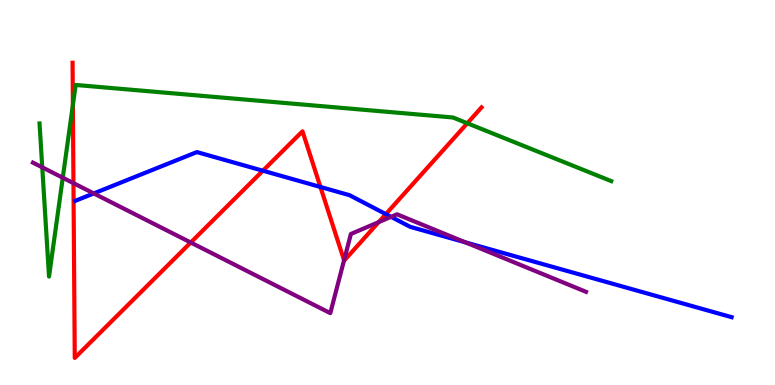[{'lines': ['blue', 'red'], 'intersections': [{'x': 3.39, 'y': 5.57}, {'x': 4.13, 'y': 5.14}, {'x': 4.98, 'y': 4.44}]}, {'lines': ['green', 'red'], 'intersections': [{'x': 0.94, 'y': 7.27}, {'x': 6.03, 'y': 6.8}]}, {'lines': ['purple', 'red'], 'intersections': [{'x': 0.948, 'y': 5.24}, {'x': 2.46, 'y': 3.7}, {'x': 4.44, 'y': 3.24}, {'x': 4.89, 'y': 4.23}]}, {'lines': ['blue', 'green'], 'intersections': []}, {'lines': ['blue', 'purple'], 'intersections': [{'x': 1.21, 'y': 4.98}, {'x': 5.05, 'y': 4.37}, {'x': 6.01, 'y': 3.7}]}, {'lines': ['green', 'purple'], 'intersections': [{'x': 0.545, 'y': 5.65}, {'x': 0.81, 'y': 5.38}]}]